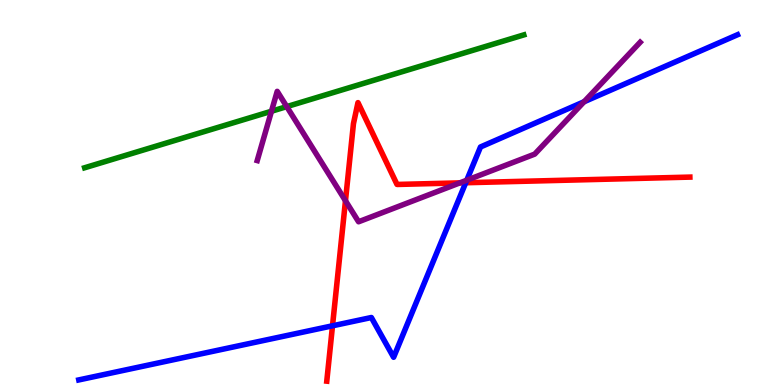[{'lines': ['blue', 'red'], 'intersections': [{'x': 4.29, 'y': 1.54}, {'x': 6.01, 'y': 5.25}]}, {'lines': ['green', 'red'], 'intersections': []}, {'lines': ['purple', 'red'], 'intersections': [{'x': 4.46, 'y': 4.79}, {'x': 5.93, 'y': 5.25}]}, {'lines': ['blue', 'green'], 'intersections': []}, {'lines': ['blue', 'purple'], 'intersections': [{'x': 6.02, 'y': 5.32}, {'x': 7.54, 'y': 7.36}]}, {'lines': ['green', 'purple'], 'intersections': [{'x': 3.5, 'y': 7.11}, {'x': 3.7, 'y': 7.23}]}]